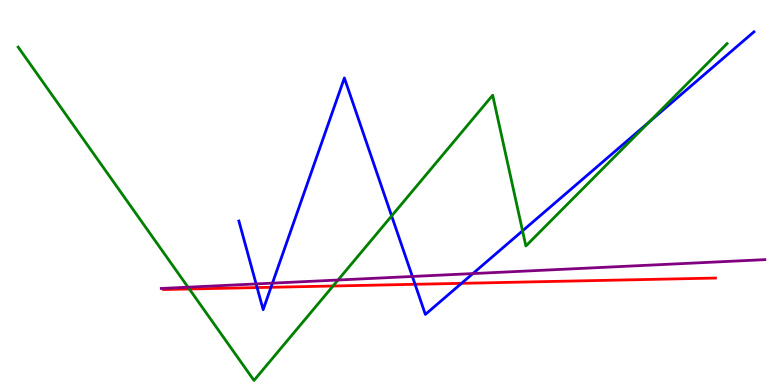[{'lines': ['blue', 'red'], 'intersections': [{'x': 3.32, 'y': 2.53}, {'x': 3.5, 'y': 2.54}, {'x': 5.36, 'y': 2.62}, {'x': 5.95, 'y': 2.64}]}, {'lines': ['green', 'red'], 'intersections': [{'x': 2.44, 'y': 2.49}, {'x': 4.3, 'y': 2.57}]}, {'lines': ['purple', 'red'], 'intersections': []}, {'lines': ['blue', 'green'], 'intersections': [{'x': 5.05, 'y': 4.39}, {'x': 6.74, 'y': 4.0}, {'x': 8.38, 'y': 6.83}]}, {'lines': ['blue', 'purple'], 'intersections': [{'x': 3.3, 'y': 2.63}, {'x': 3.52, 'y': 2.65}, {'x': 5.32, 'y': 2.82}, {'x': 6.1, 'y': 2.89}]}, {'lines': ['green', 'purple'], 'intersections': [{'x': 2.43, 'y': 2.54}, {'x': 4.36, 'y': 2.73}]}]